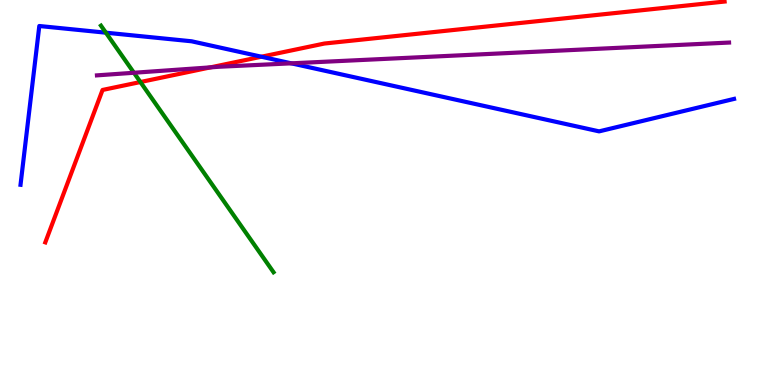[{'lines': ['blue', 'red'], 'intersections': [{'x': 3.37, 'y': 8.53}]}, {'lines': ['green', 'red'], 'intersections': [{'x': 1.81, 'y': 7.87}]}, {'lines': ['purple', 'red'], 'intersections': [{'x': 2.72, 'y': 8.25}]}, {'lines': ['blue', 'green'], 'intersections': [{'x': 1.37, 'y': 9.15}]}, {'lines': ['blue', 'purple'], 'intersections': [{'x': 3.76, 'y': 8.36}]}, {'lines': ['green', 'purple'], 'intersections': [{'x': 1.73, 'y': 8.11}]}]